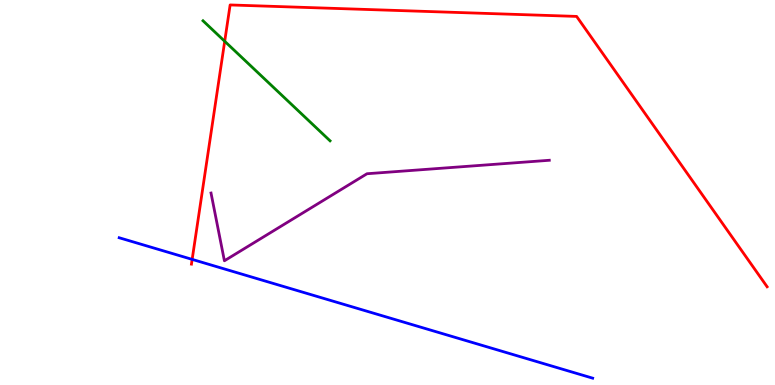[{'lines': ['blue', 'red'], 'intersections': [{'x': 2.48, 'y': 3.26}]}, {'lines': ['green', 'red'], 'intersections': [{'x': 2.9, 'y': 8.93}]}, {'lines': ['purple', 'red'], 'intersections': []}, {'lines': ['blue', 'green'], 'intersections': []}, {'lines': ['blue', 'purple'], 'intersections': []}, {'lines': ['green', 'purple'], 'intersections': []}]